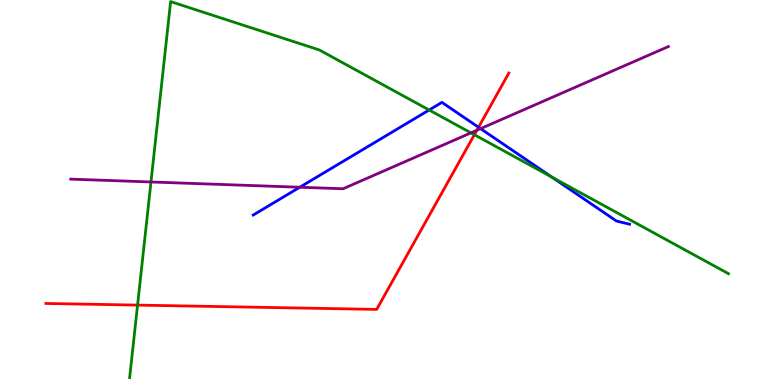[{'lines': ['blue', 'red'], 'intersections': [{'x': 6.17, 'y': 6.69}]}, {'lines': ['green', 'red'], 'intersections': [{'x': 1.77, 'y': 2.08}, {'x': 6.12, 'y': 6.5}]}, {'lines': ['purple', 'red'], 'intersections': [{'x': 6.15, 'y': 6.62}]}, {'lines': ['blue', 'green'], 'intersections': [{'x': 5.54, 'y': 7.14}, {'x': 7.12, 'y': 5.4}]}, {'lines': ['blue', 'purple'], 'intersections': [{'x': 3.87, 'y': 5.14}, {'x': 6.2, 'y': 6.66}]}, {'lines': ['green', 'purple'], 'intersections': [{'x': 1.95, 'y': 5.27}, {'x': 6.08, 'y': 6.55}]}]